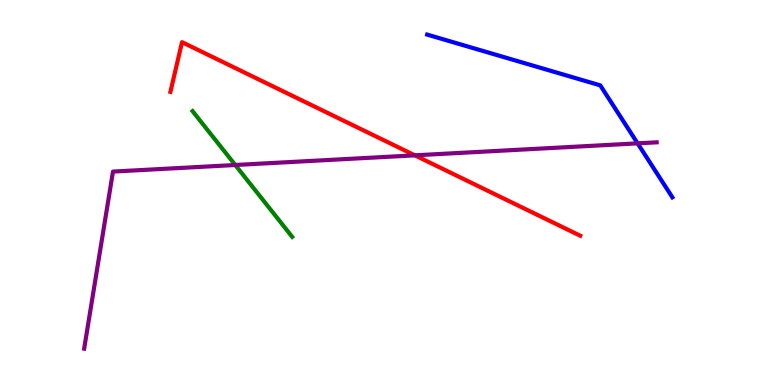[{'lines': ['blue', 'red'], 'intersections': []}, {'lines': ['green', 'red'], 'intersections': []}, {'lines': ['purple', 'red'], 'intersections': [{'x': 5.35, 'y': 5.97}]}, {'lines': ['blue', 'green'], 'intersections': []}, {'lines': ['blue', 'purple'], 'intersections': [{'x': 8.23, 'y': 6.28}]}, {'lines': ['green', 'purple'], 'intersections': [{'x': 3.04, 'y': 5.71}]}]